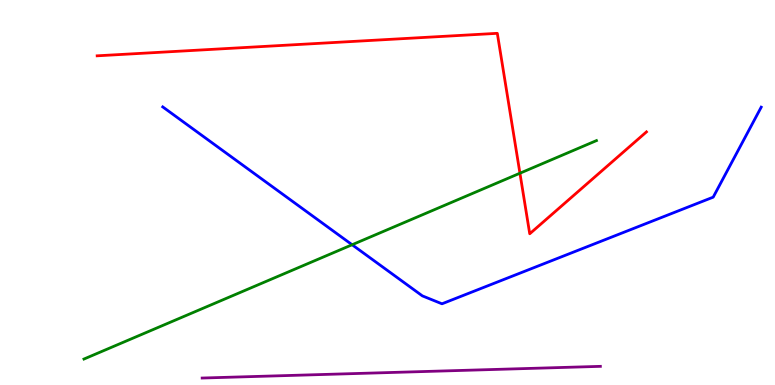[{'lines': ['blue', 'red'], 'intersections': []}, {'lines': ['green', 'red'], 'intersections': [{'x': 6.71, 'y': 5.5}]}, {'lines': ['purple', 'red'], 'intersections': []}, {'lines': ['blue', 'green'], 'intersections': [{'x': 4.54, 'y': 3.64}]}, {'lines': ['blue', 'purple'], 'intersections': []}, {'lines': ['green', 'purple'], 'intersections': []}]